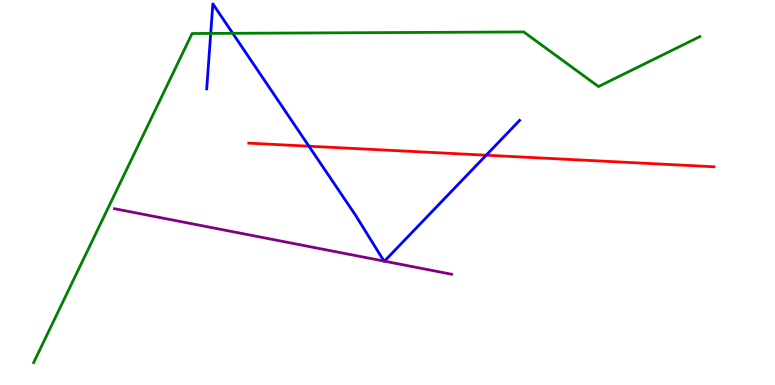[{'lines': ['blue', 'red'], 'intersections': [{'x': 3.99, 'y': 6.2}, {'x': 6.27, 'y': 5.97}]}, {'lines': ['green', 'red'], 'intersections': []}, {'lines': ['purple', 'red'], 'intersections': []}, {'lines': ['blue', 'green'], 'intersections': [{'x': 2.72, 'y': 9.13}, {'x': 3.0, 'y': 9.13}]}, {'lines': ['blue', 'purple'], 'intersections': [{'x': 4.95, 'y': 3.22}, {'x': 4.96, 'y': 3.22}]}, {'lines': ['green', 'purple'], 'intersections': []}]